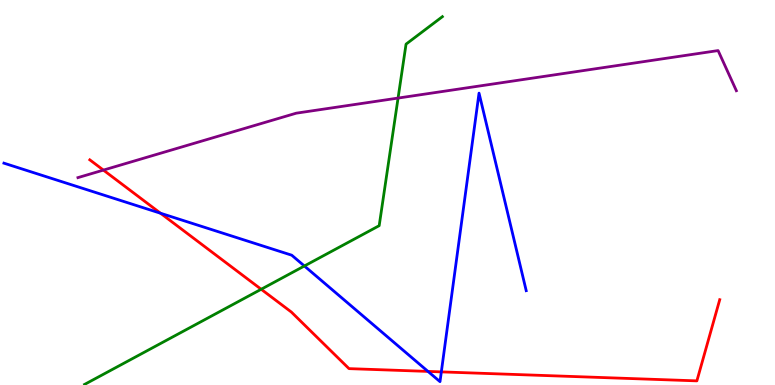[{'lines': ['blue', 'red'], 'intersections': [{'x': 2.07, 'y': 4.46}, {'x': 5.52, 'y': 0.353}, {'x': 5.69, 'y': 0.341}]}, {'lines': ['green', 'red'], 'intersections': [{'x': 3.37, 'y': 2.49}]}, {'lines': ['purple', 'red'], 'intersections': [{'x': 1.33, 'y': 5.58}]}, {'lines': ['blue', 'green'], 'intersections': [{'x': 3.93, 'y': 3.09}]}, {'lines': ['blue', 'purple'], 'intersections': []}, {'lines': ['green', 'purple'], 'intersections': [{'x': 5.14, 'y': 7.45}]}]